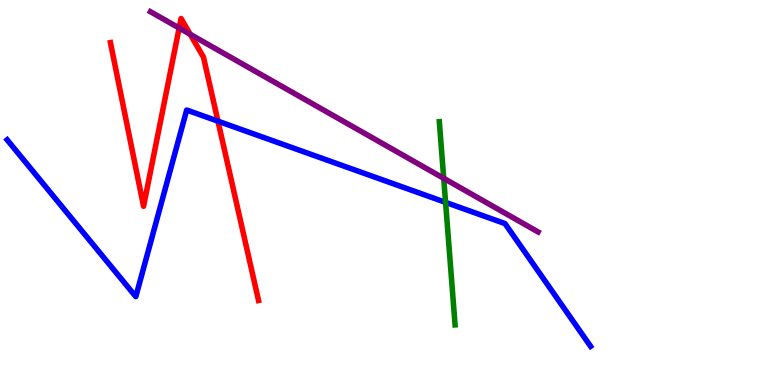[{'lines': ['blue', 'red'], 'intersections': [{'x': 2.81, 'y': 6.85}]}, {'lines': ['green', 'red'], 'intersections': []}, {'lines': ['purple', 'red'], 'intersections': [{'x': 2.31, 'y': 9.27}, {'x': 2.45, 'y': 9.11}]}, {'lines': ['blue', 'green'], 'intersections': [{'x': 5.75, 'y': 4.74}]}, {'lines': ['blue', 'purple'], 'intersections': []}, {'lines': ['green', 'purple'], 'intersections': [{'x': 5.73, 'y': 5.37}]}]